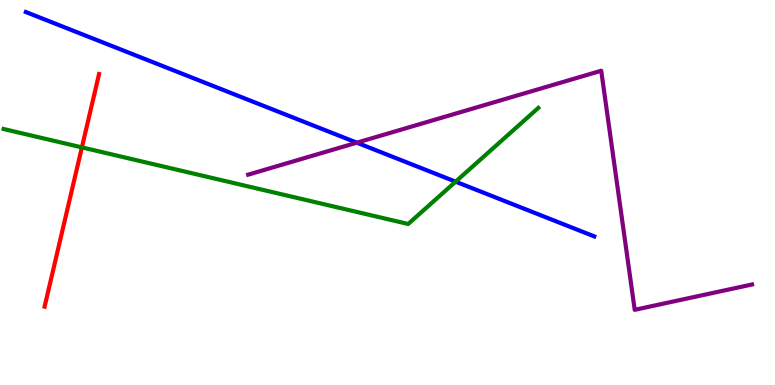[{'lines': ['blue', 'red'], 'intersections': []}, {'lines': ['green', 'red'], 'intersections': [{'x': 1.06, 'y': 6.17}]}, {'lines': ['purple', 'red'], 'intersections': []}, {'lines': ['blue', 'green'], 'intersections': [{'x': 5.88, 'y': 5.28}]}, {'lines': ['blue', 'purple'], 'intersections': [{'x': 4.6, 'y': 6.29}]}, {'lines': ['green', 'purple'], 'intersections': []}]